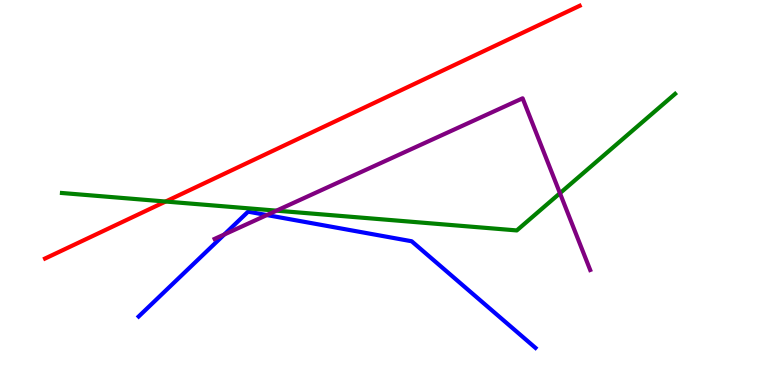[{'lines': ['blue', 'red'], 'intersections': []}, {'lines': ['green', 'red'], 'intersections': [{'x': 2.14, 'y': 4.77}]}, {'lines': ['purple', 'red'], 'intersections': []}, {'lines': ['blue', 'green'], 'intersections': []}, {'lines': ['blue', 'purple'], 'intersections': [{'x': 2.89, 'y': 3.91}, {'x': 3.44, 'y': 4.41}]}, {'lines': ['green', 'purple'], 'intersections': [{'x': 3.57, 'y': 4.53}, {'x': 7.23, 'y': 4.98}]}]